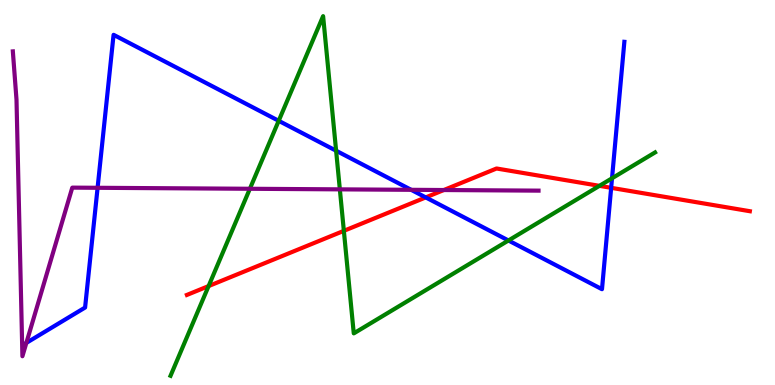[{'lines': ['blue', 'red'], 'intersections': [{'x': 5.49, 'y': 4.87}, {'x': 7.89, 'y': 5.12}]}, {'lines': ['green', 'red'], 'intersections': [{'x': 2.69, 'y': 2.57}, {'x': 4.44, 'y': 4.0}, {'x': 7.73, 'y': 5.17}]}, {'lines': ['purple', 'red'], 'intersections': [{'x': 5.73, 'y': 5.06}]}, {'lines': ['blue', 'green'], 'intersections': [{'x': 3.6, 'y': 6.86}, {'x': 4.34, 'y': 6.09}, {'x': 6.56, 'y': 3.75}, {'x': 7.9, 'y': 5.37}]}, {'lines': ['blue', 'purple'], 'intersections': [{'x': 0.34, 'y': 1.09}, {'x': 1.26, 'y': 5.12}, {'x': 5.31, 'y': 5.07}]}, {'lines': ['green', 'purple'], 'intersections': [{'x': 3.22, 'y': 5.1}, {'x': 4.39, 'y': 5.08}]}]